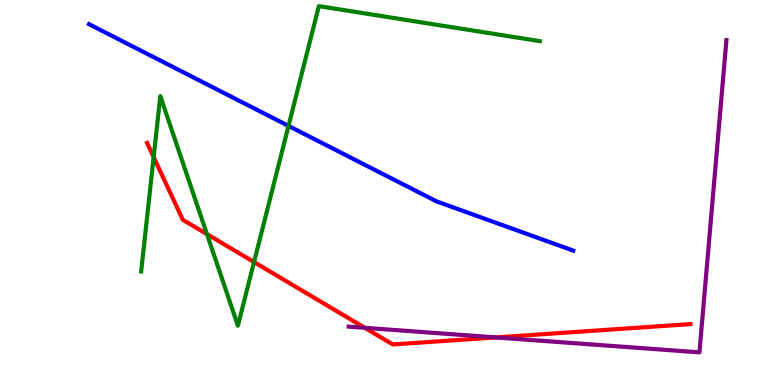[{'lines': ['blue', 'red'], 'intersections': []}, {'lines': ['green', 'red'], 'intersections': [{'x': 1.98, 'y': 5.92}, {'x': 2.67, 'y': 3.92}, {'x': 3.28, 'y': 3.19}]}, {'lines': ['purple', 'red'], 'intersections': [{'x': 4.71, 'y': 1.48}, {'x': 6.4, 'y': 1.24}]}, {'lines': ['blue', 'green'], 'intersections': [{'x': 3.72, 'y': 6.73}]}, {'lines': ['blue', 'purple'], 'intersections': []}, {'lines': ['green', 'purple'], 'intersections': []}]